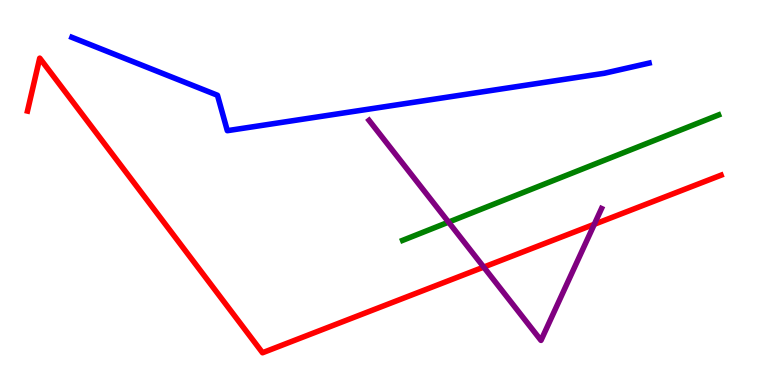[{'lines': ['blue', 'red'], 'intersections': []}, {'lines': ['green', 'red'], 'intersections': []}, {'lines': ['purple', 'red'], 'intersections': [{'x': 6.24, 'y': 3.06}, {'x': 7.67, 'y': 4.17}]}, {'lines': ['blue', 'green'], 'intersections': []}, {'lines': ['blue', 'purple'], 'intersections': []}, {'lines': ['green', 'purple'], 'intersections': [{'x': 5.79, 'y': 4.23}]}]